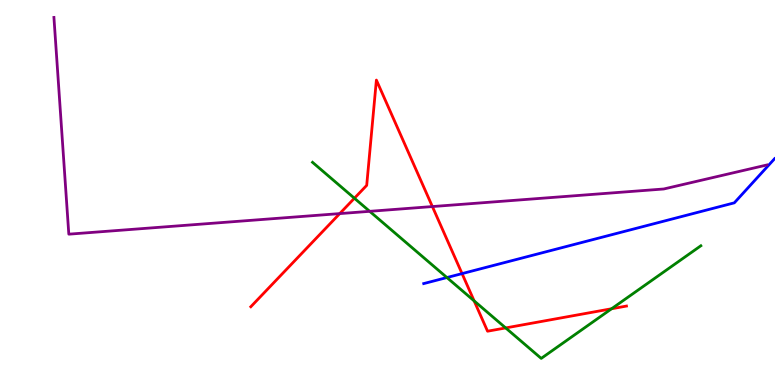[{'lines': ['blue', 'red'], 'intersections': [{'x': 5.96, 'y': 2.89}]}, {'lines': ['green', 'red'], 'intersections': [{'x': 4.57, 'y': 4.85}, {'x': 6.12, 'y': 2.18}, {'x': 6.52, 'y': 1.48}, {'x': 7.89, 'y': 1.98}]}, {'lines': ['purple', 'red'], 'intersections': [{'x': 4.38, 'y': 4.45}, {'x': 5.58, 'y': 4.63}]}, {'lines': ['blue', 'green'], 'intersections': [{'x': 5.77, 'y': 2.79}]}, {'lines': ['blue', 'purple'], 'intersections': []}, {'lines': ['green', 'purple'], 'intersections': [{'x': 4.77, 'y': 4.51}]}]